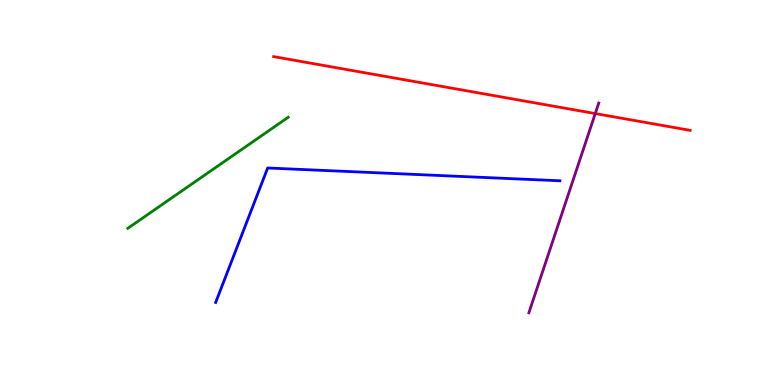[{'lines': ['blue', 'red'], 'intersections': []}, {'lines': ['green', 'red'], 'intersections': []}, {'lines': ['purple', 'red'], 'intersections': [{'x': 7.68, 'y': 7.05}]}, {'lines': ['blue', 'green'], 'intersections': []}, {'lines': ['blue', 'purple'], 'intersections': []}, {'lines': ['green', 'purple'], 'intersections': []}]